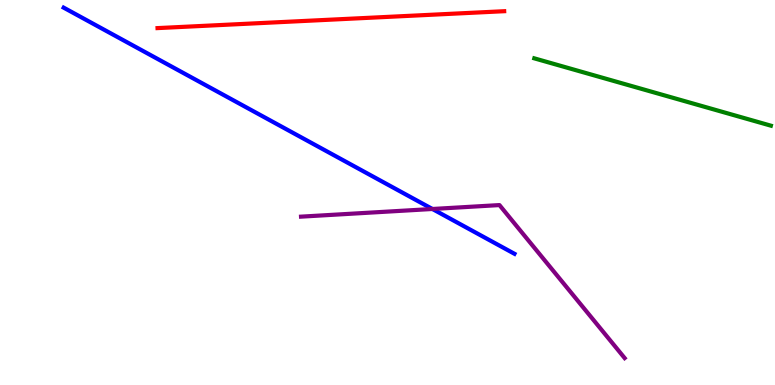[{'lines': ['blue', 'red'], 'intersections': []}, {'lines': ['green', 'red'], 'intersections': []}, {'lines': ['purple', 'red'], 'intersections': []}, {'lines': ['blue', 'green'], 'intersections': []}, {'lines': ['blue', 'purple'], 'intersections': [{'x': 5.58, 'y': 4.57}]}, {'lines': ['green', 'purple'], 'intersections': []}]